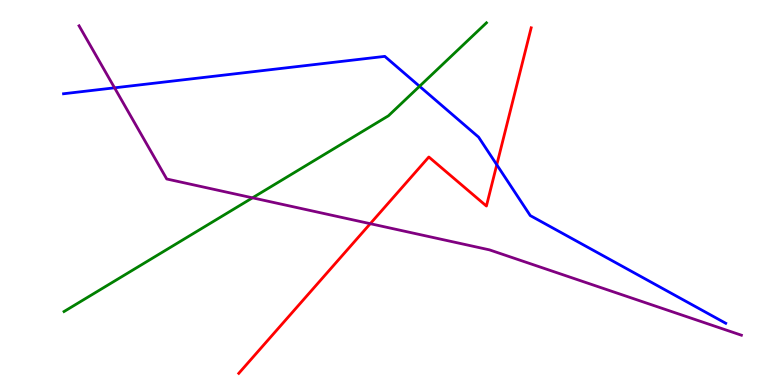[{'lines': ['blue', 'red'], 'intersections': [{'x': 6.41, 'y': 5.72}]}, {'lines': ['green', 'red'], 'intersections': []}, {'lines': ['purple', 'red'], 'intersections': [{'x': 4.78, 'y': 4.19}]}, {'lines': ['blue', 'green'], 'intersections': [{'x': 5.41, 'y': 7.76}]}, {'lines': ['blue', 'purple'], 'intersections': [{'x': 1.48, 'y': 7.72}]}, {'lines': ['green', 'purple'], 'intersections': [{'x': 3.26, 'y': 4.86}]}]